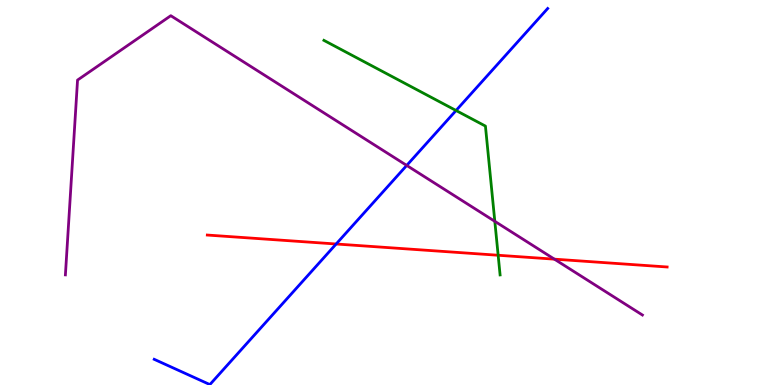[{'lines': ['blue', 'red'], 'intersections': [{'x': 4.34, 'y': 3.66}]}, {'lines': ['green', 'red'], 'intersections': [{'x': 6.43, 'y': 3.37}]}, {'lines': ['purple', 'red'], 'intersections': [{'x': 7.15, 'y': 3.27}]}, {'lines': ['blue', 'green'], 'intersections': [{'x': 5.88, 'y': 7.13}]}, {'lines': ['blue', 'purple'], 'intersections': [{'x': 5.25, 'y': 5.7}]}, {'lines': ['green', 'purple'], 'intersections': [{'x': 6.38, 'y': 4.25}]}]